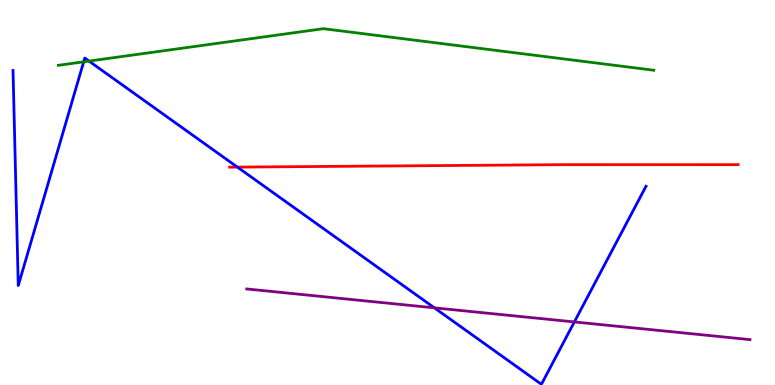[{'lines': ['blue', 'red'], 'intersections': [{'x': 3.06, 'y': 5.66}]}, {'lines': ['green', 'red'], 'intersections': []}, {'lines': ['purple', 'red'], 'intersections': []}, {'lines': ['blue', 'green'], 'intersections': [{'x': 1.08, 'y': 8.39}, {'x': 1.15, 'y': 8.41}]}, {'lines': ['blue', 'purple'], 'intersections': [{'x': 5.61, 'y': 2.0}, {'x': 7.41, 'y': 1.64}]}, {'lines': ['green', 'purple'], 'intersections': []}]